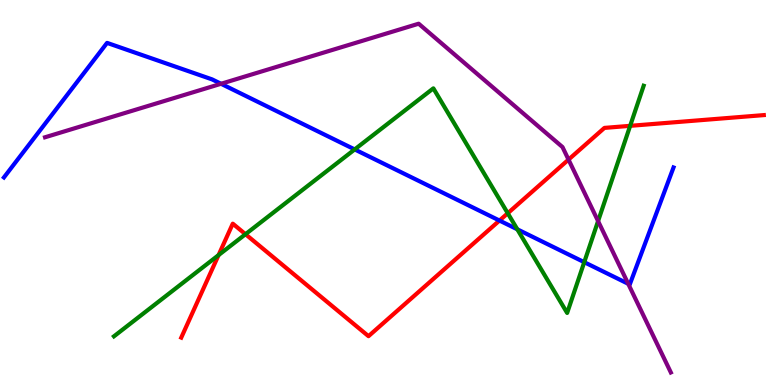[{'lines': ['blue', 'red'], 'intersections': [{'x': 6.44, 'y': 4.27}]}, {'lines': ['green', 'red'], 'intersections': [{'x': 2.82, 'y': 3.37}, {'x': 3.17, 'y': 3.92}, {'x': 6.55, 'y': 4.46}, {'x': 8.13, 'y': 6.73}]}, {'lines': ['purple', 'red'], 'intersections': [{'x': 7.34, 'y': 5.85}]}, {'lines': ['blue', 'green'], 'intersections': [{'x': 4.58, 'y': 6.12}, {'x': 6.68, 'y': 4.04}, {'x': 7.54, 'y': 3.19}]}, {'lines': ['blue', 'purple'], 'intersections': [{'x': 2.85, 'y': 7.82}, {'x': 8.11, 'y': 2.63}]}, {'lines': ['green', 'purple'], 'intersections': [{'x': 7.72, 'y': 4.26}]}]